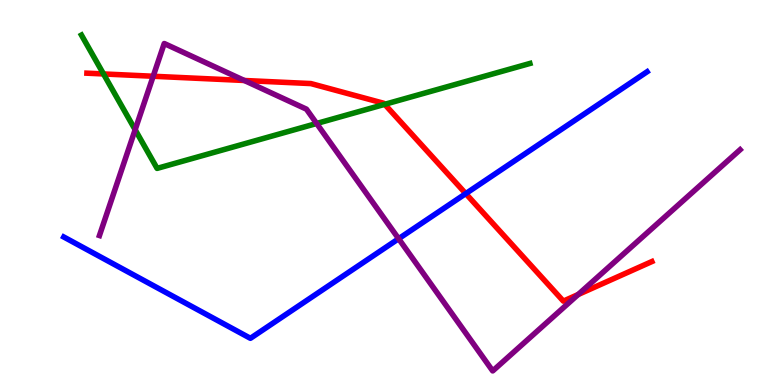[{'lines': ['blue', 'red'], 'intersections': [{'x': 6.01, 'y': 4.97}]}, {'lines': ['green', 'red'], 'intersections': [{'x': 1.34, 'y': 8.08}, {'x': 4.96, 'y': 7.29}]}, {'lines': ['purple', 'red'], 'intersections': [{'x': 1.98, 'y': 8.02}, {'x': 3.15, 'y': 7.91}, {'x': 7.46, 'y': 2.35}]}, {'lines': ['blue', 'green'], 'intersections': []}, {'lines': ['blue', 'purple'], 'intersections': [{'x': 5.14, 'y': 3.8}]}, {'lines': ['green', 'purple'], 'intersections': [{'x': 1.74, 'y': 6.63}, {'x': 4.09, 'y': 6.79}]}]